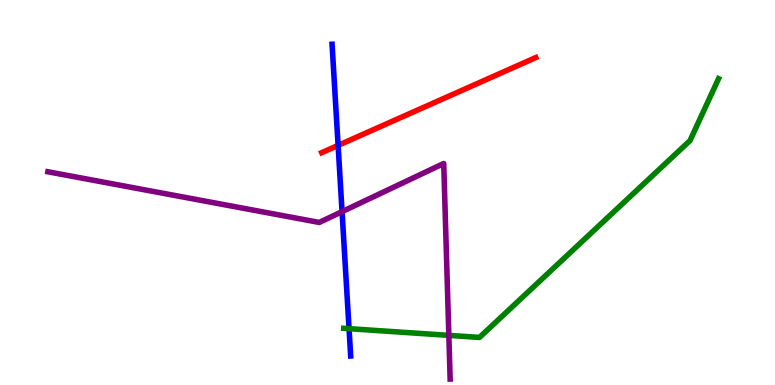[{'lines': ['blue', 'red'], 'intersections': [{'x': 4.36, 'y': 6.22}]}, {'lines': ['green', 'red'], 'intersections': []}, {'lines': ['purple', 'red'], 'intersections': []}, {'lines': ['blue', 'green'], 'intersections': [{'x': 4.5, 'y': 1.46}]}, {'lines': ['blue', 'purple'], 'intersections': [{'x': 4.41, 'y': 4.5}]}, {'lines': ['green', 'purple'], 'intersections': [{'x': 5.79, 'y': 1.29}]}]